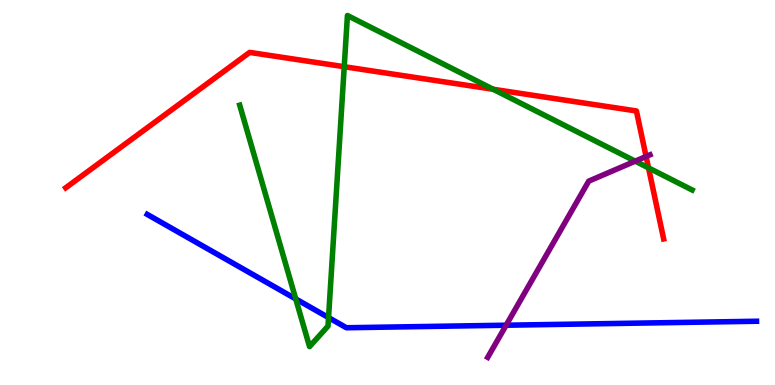[{'lines': ['blue', 'red'], 'intersections': []}, {'lines': ['green', 'red'], 'intersections': [{'x': 4.44, 'y': 8.27}, {'x': 6.36, 'y': 7.68}, {'x': 8.37, 'y': 5.64}]}, {'lines': ['purple', 'red'], 'intersections': [{'x': 8.34, 'y': 5.94}]}, {'lines': ['blue', 'green'], 'intersections': [{'x': 3.82, 'y': 2.24}, {'x': 4.24, 'y': 1.75}]}, {'lines': ['blue', 'purple'], 'intersections': [{'x': 6.53, 'y': 1.55}]}, {'lines': ['green', 'purple'], 'intersections': [{'x': 8.2, 'y': 5.81}]}]